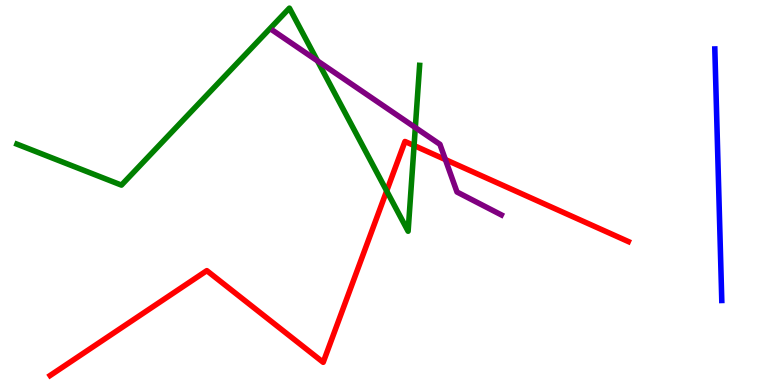[{'lines': ['blue', 'red'], 'intersections': []}, {'lines': ['green', 'red'], 'intersections': [{'x': 4.99, 'y': 5.04}, {'x': 5.34, 'y': 6.22}]}, {'lines': ['purple', 'red'], 'intersections': [{'x': 5.75, 'y': 5.86}]}, {'lines': ['blue', 'green'], 'intersections': []}, {'lines': ['blue', 'purple'], 'intersections': []}, {'lines': ['green', 'purple'], 'intersections': [{'x': 4.1, 'y': 8.42}, {'x': 5.36, 'y': 6.69}]}]